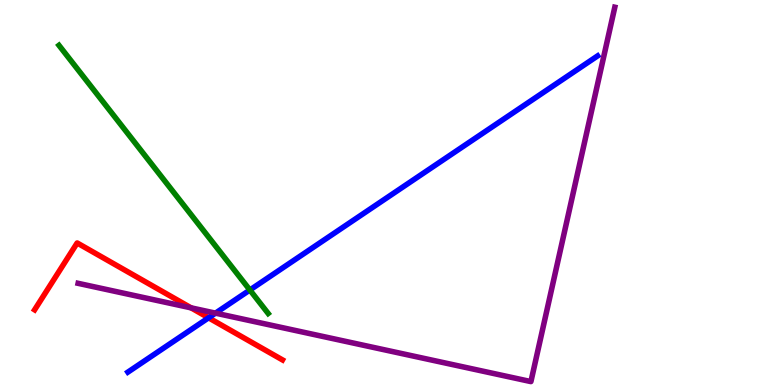[{'lines': ['blue', 'red'], 'intersections': [{'x': 2.69, 'y': 1.75}]}, {'lines': ['green', 'red'], 'intersections': []}, {'lines': ['purple', 'red'], 'intersections': [{'x': 2.47, 'y': 2.0}]}, {'lines': ['blue', 'green'], 'intersections': [{'x': 3.22, 'y': 2.47}]}, {'lines': ['blue', 'purple'], 'intersections': [{'x': 2.78, 'y': 1.87}]}, {'lines': ['green', 'purple'], 'intersections': []}]